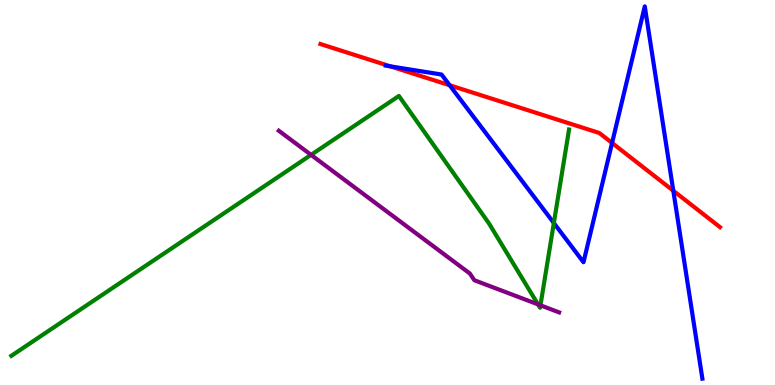[{'lines': ['blue', 'red'], 'intersections': [{'x': 5.04, 'y': 8.28}, {'x': 5.8, 'y': 7.79}, {'x': 7.9, 'y': 6.29}, {'x': 8.69, 'y': 5.05}]}, {'lines': ['green', 'red'], 'intersections': []}, {'lines': ['purple', 'red'], 'intersections': []}, {'lines': ['blue', 'green'], 'intersections': [{'x': 7.15, 'y': 4.21}]}, {'lines': ['blue', 'purple'], 'intersections': []}, {'lines': ['green', 'purple'], 'intersections': [{'x': 4.01, 'y': 5.98}, {'x': 6.94, 'y': 2.09}, {'x': 6.97, 'y': 2.07}]}]